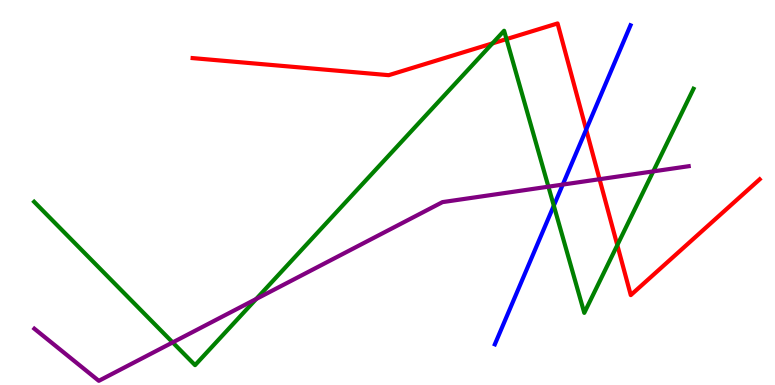[{'lines': ['blue', 'red'], 'intersections': [{'x': 7.56, 'y': 6.63}]}, {'lines': ['green', 'red'], 'intersections': [{'x': 6.35, 'y': 8.87}, {'x': 6.54, 'y': 8.98}, {'x': 7.97, 'y': 3.63}]}, {'lines': ['purple', 'red'], 'intersections': [{'x': 7.74, 'y': 5.35}]}, {'lines': ['blue', 'green'], 'intersections': [{'x': 7.15, 'y': 4.66}]}, {'lines': ['blue', 'purple'], 'intersections': [{'x': 7.26, 'y': 5.21}]}, {'lines': ['green', 'purple'], 'intersections': [{'x': 2.23, 'y': 1.11}, {'x': 3.31, 'y': 2.23}, {'x': 7.08, 'y': 5.15}, {'x': 8.43, 'y': 5.55}]}]